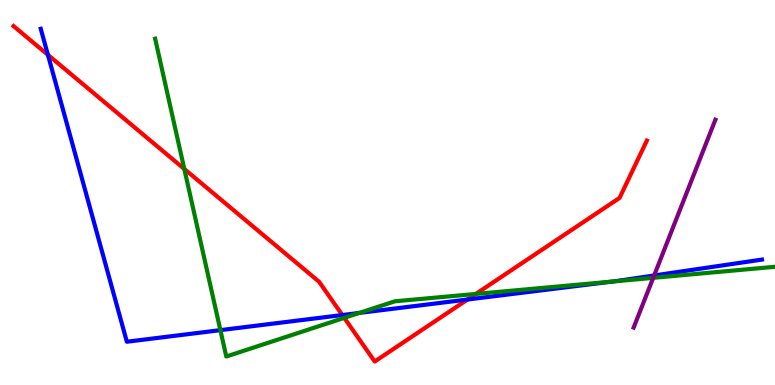[{'lines': ['blue', 'red'], 'intersections': [{'x': 0.618, 'y': 8.58}, {'x': 4.42, 'y': 1.82}, {'x': 6.03, 'y': 2.22}]}, {'lines': ['green', 'red'], 'intersections': [{'x': 2.38, 'y': 5.61}, {'x': 4.44, 'y': 1.74}, {'x': 6.14, 'y': 2.36}]}, {'lines': ['purple', 'red'], 'intersections': []}, {'lines': ['blue', 'green'], 'intersections': [{'x': 2.84, 'y': 1.42}, {'x': 4.64, 'y': 1.87}, {'x': 7.91, 'y': 2.69}]}, {'lines': ['blue', 'purple'], 'intersections': [{'x': 8.44, 'y': 2.84}]}, {'lines': ['green', 'purple'], 'intersections': [{'x': 8.43, 'y': 2.78}]}]